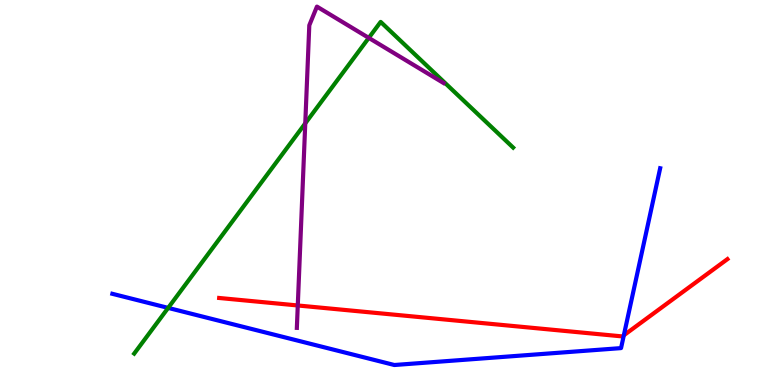[{'lines': ['blue', 'red'], 'intersections': [{'x': 8.05, 'y': 1.29}]}, {'lines': ['green', 'red'], 'intersections': []}, {'lines': ['purple', 'red'], 'intersections': [{'x': 3.84, 'y': 2.07}]}, {'lines': ['blue', 'green'], 'intersections': [{'x': 2.17, 'y': 2.0}]}, {'lines': ['blue', 'purple'], 'intersections': []}, {'lines': ['green', 'purple'], 'intersections': [{'x': 3.94, 'y': 6.8}, {'x': 4.76, 'y': 9.02}]}]